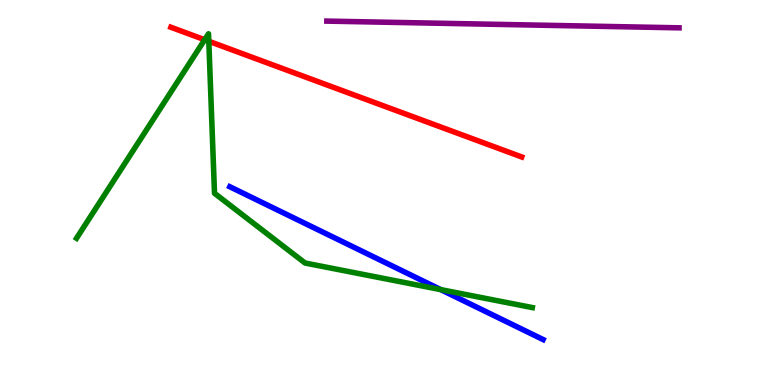[{'lines': ['blue', 'red'], 'intersections': []}, {'lines': ['green', 'red'], 'intersections': [{'x': 2.64, 'y': 8.97}, {'x': 2.69, 'y': 8.93}]}, {'lines': ['purple', 'red'], 'intersections': []}, {'lines': ['blue', 'green'], 'intersections': [{'x': 5.69, 'y': 2.48}]}, {'lines': ['blue', 'purple'], 'intersections': []}, {'lines': ['green', 'purple'], 'intersections': []}]